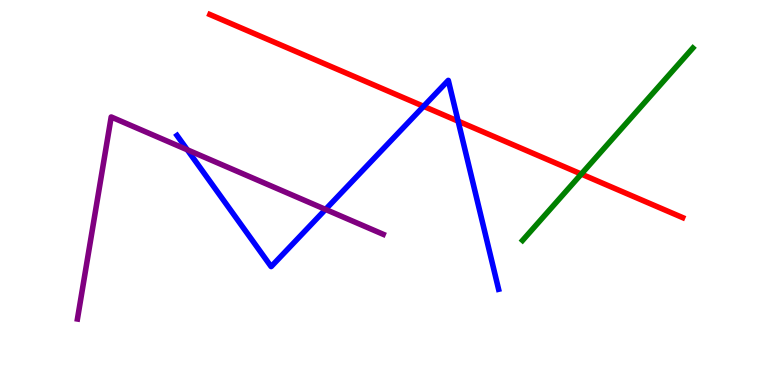[{'lines': ['blue', 'red'], 'intersections': [{'x': 5.47, 'y': 7.24}, {'x': 5.91, 'y': 6.85}]}, {'lines': ['green', 'red'], 'intersections': [{'x': 7.5, 'y': 5.48}]}, {'lines': ['purple', 'red'], 'intersections': []}, {'lines': ['blue', 'green'], 'intersections': []}, {'lines': ['blue', 'purple'], 'intersections': [{'x': 2.42, 'y': 6.11}, {'x': 4.2, 'y': 4.56}]}, {'lines': ['green', 'purple'], 'intersections': []}]